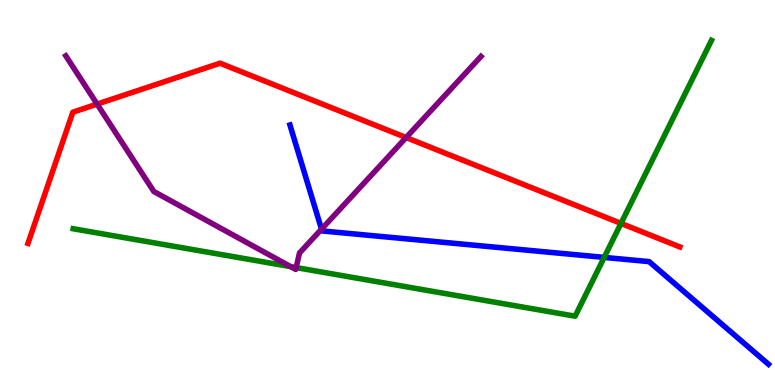[{'lines': ['blue', 'red'], 'intersections': []}, {'lines': ['green', 'red'], 'intersections': [{'x': 8.01, 'y': 4.2}]}, {'lines': ['purple', 'red'], 'intersections': [{'x': 1.25, 'y': 7.3}, {'x': 5.24, 'y': 6.43}]}, {'lines': ['blue', 'green'], 'intersections': [{'x': 7.8, 'y': 3.31}]}, {'lines': ['blue', 'purple'], 'intersections': [{'x': 4.15, 'y': 4.05}]}, {'lines': ['green', 'purple'], 'intersections': [{'x': 3.75, 'y': 3.07}, {'x': 3.82, 'y': 3.05}]}]